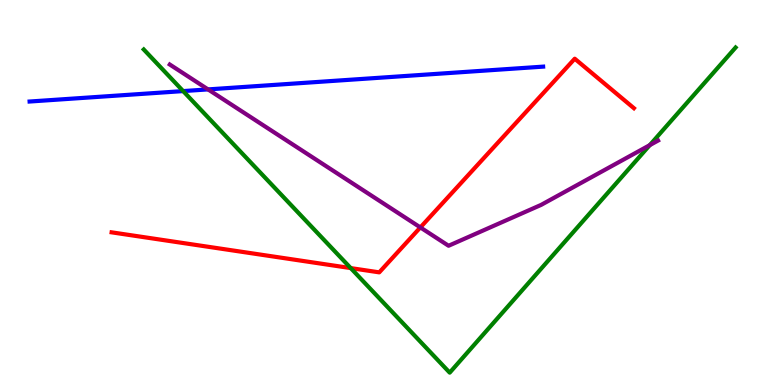[{'lines': ['blue', 'red'], 'intersections': []}, {'lines': ['green', 'red'], 'intersections': [{'x': 4.53, 'y': 3.04}]}, {'lines': ['purple', 'red'], 'intersections': [{'x': 5.42, 'y': 4.09}]}, {'lines': ['blue', 'green'], 'intersections': [{'x': 2.36, 'y': 7.63}]}, {'lines': ['blue', 'purple'], 'intersections': [{'x': 2.68, 'y': 7.68}]}, {'lines': ['green', 'purple'], 'intersections': [{'x': 8.38, 'y': 6.23}]}]